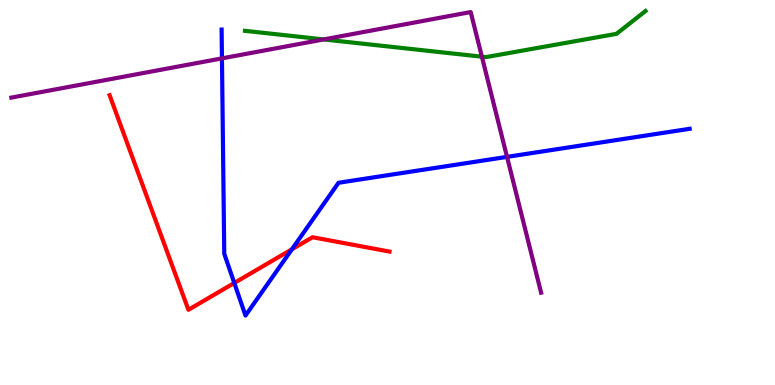[{'lines': ['blue', 'red'], 'intersections': [{'x': 3.02, 'y': 2.65}, {'x': 3.77, 'y': 3.53}]}, {'lines': ['green', 'red'], 'intersections': []}, {'lines': ['purple', 'red'], 'intersections': []}, {'lines': ['blue', 'green'], 'intersections': []}, {'lines': ['blue', 'purple'], 'intersections': [{'x': 2.86, 'y': 8.48}, {'x': 6.54, 'y': 5.93}]}, {'lines': ['green', 'purple'], 'intersections': [{'x': 4.18, 'y': 8.98}, {'x': 6.22, 'y': 8.53}]}]